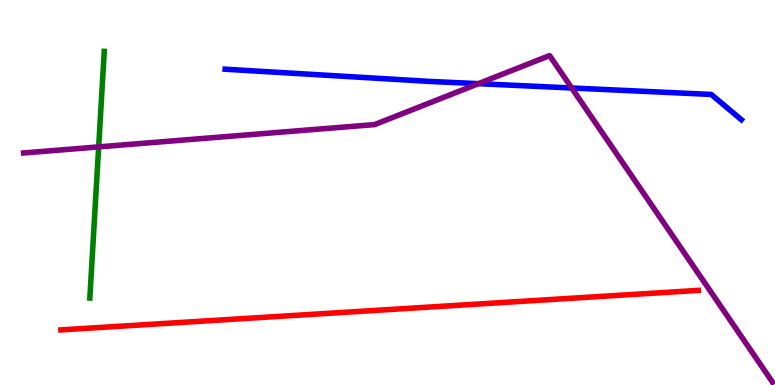[{'lines': ['blue', 'red'], 'intersections': []}, {'lines': ['green', 'red'], 'intersections': []}, {'lines': ['purple', 'red'], 'intersections': []}, {'lines': ['blue', 'green'], 'intersections': []}, {'lines': ['blue', 'purple'], 'intersections': [{'x': 6.17, 'y': 7.83}, {'x': 7.38, 'y': 7.71}]}, {'lines': ['green', 'purple'], 'intersections': [{'x': 1.27, 'y': 6.18}]}]